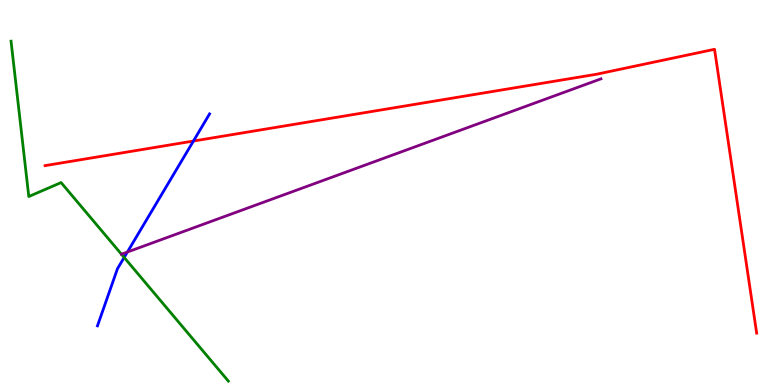[{'lines': ['blue', 'red'], 'intersections': [{'x': 2.5, 'y': 6.34}]}, {'lines': ['green', 'red'], 'intersections': []}, {'lines': ['purple', 'red'], 'intersections': []}, {'lines': ['blue', 'green'], 'intersections': [{'x': 1.6, 'y': 3.31}]}, {'lines': ['blue', 'purple'], 'intersections': [{'x': 1.64, 'y': 3.45}]}, {'lines': ['green', 'purple'], 'intersections': [{'x': 1.57, 'y': 3.4}]}]